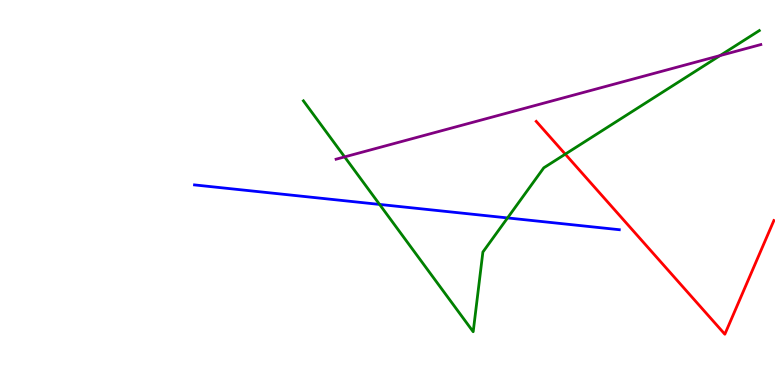[{'lines': ['blue', 'red'], 'intersections': []}, {'lines': ['green', 'red'], 'intersections': [{'x': 7.29, 'y': 6.0}]}, {'lines': ['purple', 'red'], 'intersections': []}, {'lines': ['blue', 'green'], 'intersections': [{'x': 4.9, 'y': 4.69}, {'x': 6.55, 'y': 4.34}]}, {'lines': ['blue', 'purple'], 'intersections': []}, {'lines': ['green', 'purple'], 'intersections': [{'x': 4.45, 'y': 5.92}, {'x': 9.29, 'y': 8.56}]}]